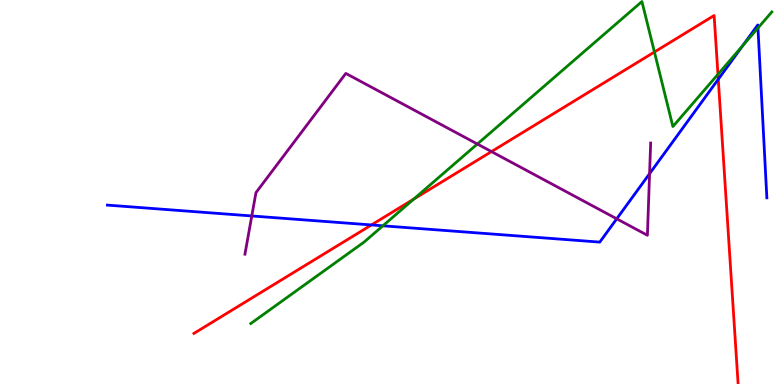[{'lines': ['blue', 'red'], 'intersections': [{'x': 4.79, 'y': 4.16}, {'x': 9.27, 'y': 7.94}]}, {'lines': ['green', 'red'], 'intersections': [{'x': 5.34, 'y': 4.83}, {'x': 8.44, 'y': 8.65}, {'x': 9.26, 'y': 8.07}]}, {'lines': ['purple', 'red'], 'intersections': [{'x': 6.34, 'y': 6.06}]}, {'lines': ['blue', 'green'], 'intersections': [{'x': 4.94, 'y': 4.13}, {'x': 9.58, 'y': 8.82}, {'x': 9.78, 'y': 9.27}]}, {'lines': ['blue', 'purple'], 'intersections': [{'x': 3.25, 'y': 4.39}, {'x': 7.96, 'y': 4.32}, {'x': 8.38, 'y': 5.49}]}, {'lines': ['green', 'purple'], 'intersections': [{'x': 6.16, 'y': 6.26}]}]